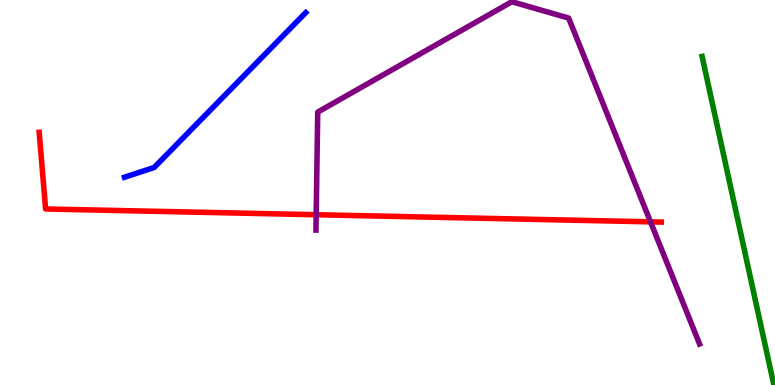[{'lines': ['blue', 'red'], 'intersections': []}, {'lines': ['green', 'red'], 'intersections': []}, {'lines': ['purple', 'red'], 'intersections': [{'x': 4.08, 'y': 4.42}, {'x': 8.39, 'y': 4.24}]}, {'lines': ['blue', 'green'], 'intersections': []}, {'lines': ['blue', 'purple'], 'intersections': []}, {'lines': ['green', 'purple'], 'intersections': []}]